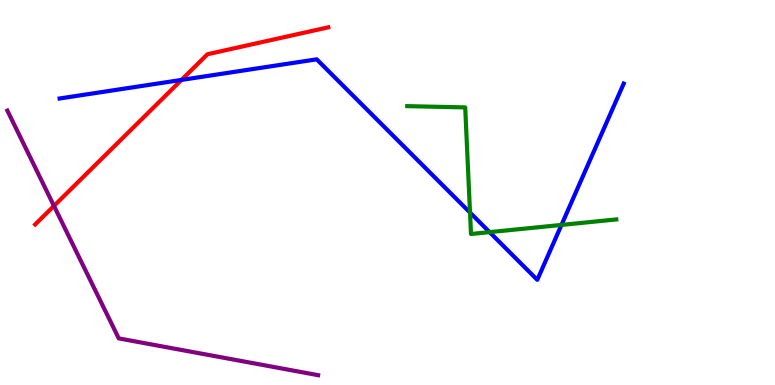[{'lines': ['blue', 'red'], 'intersections': [{'x': 2.34, 'y': 7.92}]}, {'lines': ['green', 'red'], 'intersections': []}, {'lines': ['purple', 'red'], 'intersections': [{'x': 0.696, 'y': 4.65}]}, {'lines': ['blue', 'green'], 'intersections': [{'x': 6.06, 'y': 4.48}, {'x': 6.32, 'y': 3.97}, {'x': 7.24, 'y': 4.16}]}, {'lines': ['blue', 'purple'], 'intersections': []}, {'lines': ['green', 'purple'], 'intersections': []}]